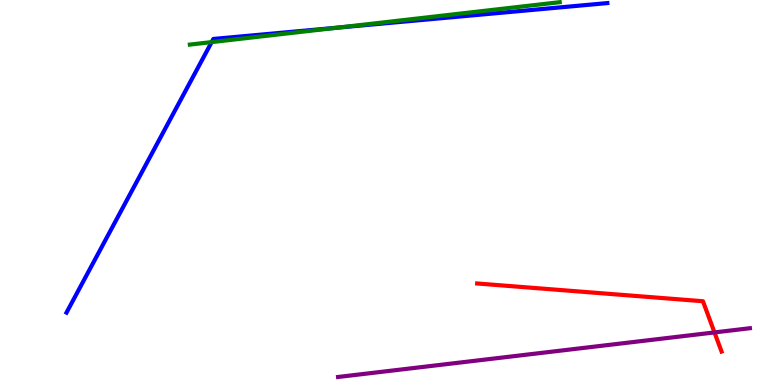[{'lines': ['blue', 'red'], 'intersections': []}, {'lines': ['green', 'red'], 'intersections': []}, {'lines': ['purple', 'red'], 'intersections': [{'x': 9.22, 'y': 1.37}]}, {'lines': ['blue', 'green'], 'intersections': [{'x': 2.73, 'y': 8.91}, {'x': 4.36, 'y': 9.28}]}, {'lines': ['blue', 'purple'], 'intersections': []}, {'lines': ['green', 'purple'], 'intersections': []}]